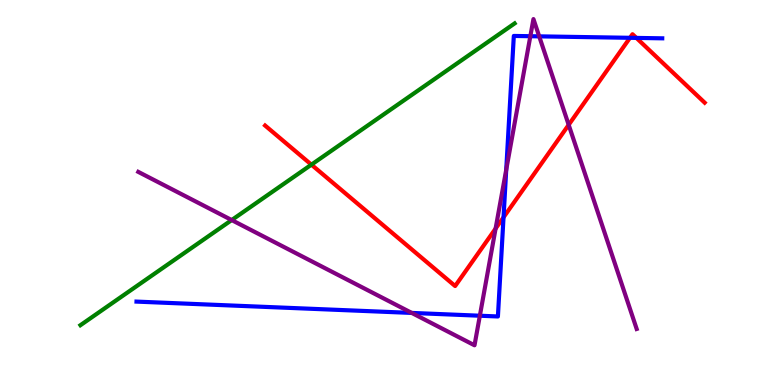[{'lines': ['blue', 'red'], 'intersections': [{'x': 6.5, 'y': 4.36}, {'x': 8.13, 'y': 9.02}, {'x': 8.21, 'y': 9.02}]}, {'lines': ['green', 'red'], 'intersections': [{'x': 4.02, 'y': 5.72}]}, {'lines': ['purple', 'red'], 'intersections': [{'x': 6.39, 'y': 4.06}, {'x': 7.34, 'y': 6.76}]}, {'lines': ['blue', 'green'], 'intersections': []}, {'lines': ['blue', 'purple'], 'intersections': [{'x': 5.31, 'y': 1.87}, {'x': 6.19, 'y': 1.8}, {'x': 6.53, 'y': 5.59}, {'x': 6.84, 'y': 9.06}, {'x': 6.96, 'y': 9.06}]}, {'lines': ['green', 'purple'], 'intersections': [{'x': 2.99, 'y': 4.28}]}]